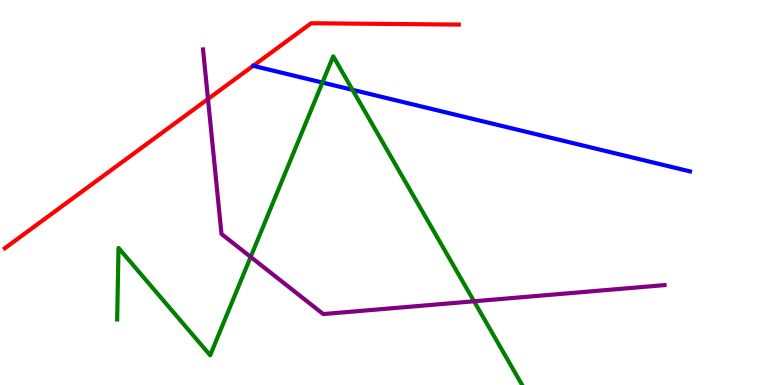[{'lines': ['blue', 'red'], 'intersections': []}, {'lines': ['green', 'red'], 'intersections': []}, {'lines': ['purple', 'red'], 'intersections': [{'x': 2.68, 'y': 7.43}]}, {'lines': ['blue', 'green'], 'intersections': [{'x': 4.16, 'y': 7.86}, {'x': 4.55, 'y': 7.67}]}, {'lines': ['blue', 'purple'], 'intersections': []}, {'lines': ['green', 'purple'], 'intersections': [{'x': 3.23, 'y': 3.33}, {'x': 6.12, 'y': 2.17}]}]